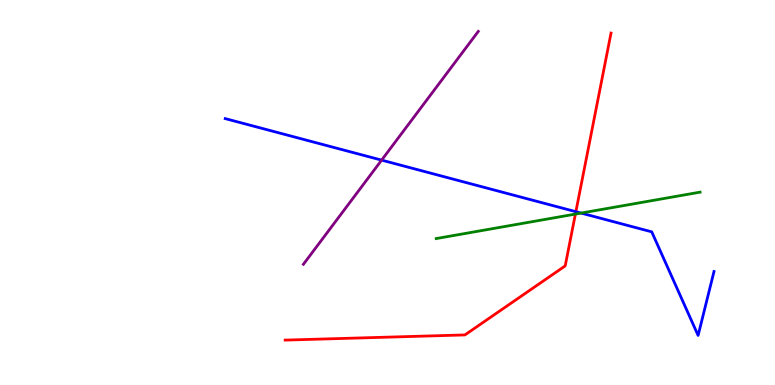[{'lines': ['blue', 'red'], 'intersections': [{'x': 7.43, 'y': 4.5}]}, {'lines': ['green', 'red'], 'intersections': [{'x': 7.42, 'y': 4.44}]}, {'lines': ['purple', 'red'], 'intersections': []}, {'lines': ['blue', 'green'], 'intersections': [{'x': 7.5, 'y': 4.47}]}, {'lines': ['blue', 'purple'], 'intersections': [{'x': 4.92, 'y': 5.84}]}, {'lines': ['green', 'purple'], 'intersections': []}]